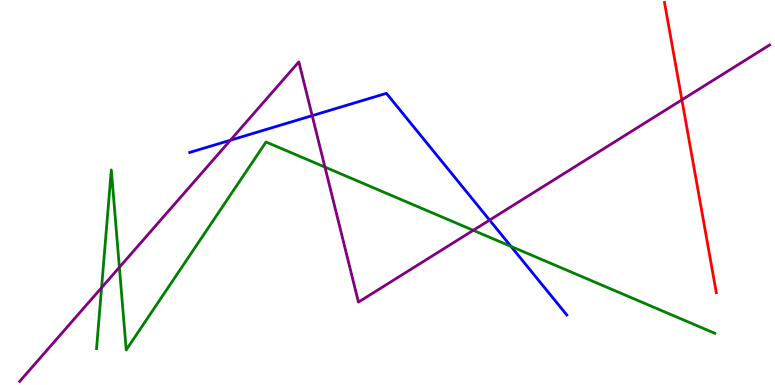[{'lines': ['blue', 'red'], 'intersections': []}, {'lines': ['green', 'red'], 'intersections': []}, {'lines': ['purple', 'red'], 'intersections': [{'x': 8.8, 'y': 7.41}]}, {'lines': ['blue', 'green'], 'intersections': [{'x': 6.59, 'y': 3.6}]}, {'lines': ['blue', 'purple'], 'intersections': [{'x': 2.97, 'y': 6.36}, {'x': 4.03, 'y': 7.0}, {'x': 6.32, 'y': 4.28}]}, {'lines': ['green', 'purple'], 'intersections': [{'x': 1.31, 'y': 2.53}, {'x': 1.54, 'y': 3.06}, {'x': 4.19, 'y': 5.66}, {'x': 6.11, 'y': 4.02}]}]